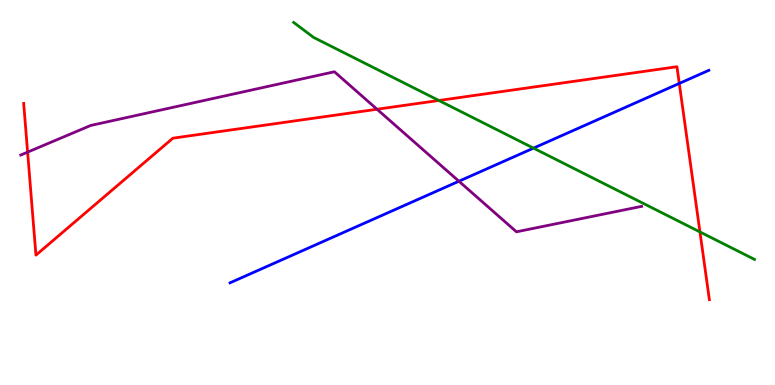[{'lines': ['blue', 'red'], 'intersections': [{'x': 8.76, 'y': 7.83}]}, {'lines': ['green', 'red'], 'intersections': [{'x': 5.66, 'y': 7.39}, {'x': 9.03, 'y': 3.98}]}, {'lines': ['purple', 'red'], 'intersections': [{'x': 0.356, 'y': 6.05}, {'x': 4.86, 'y': 7.16}]}, {'lines': ['blue', 'green'], 'intersections': [{'x': 6.88, 'y': 6.15}]}, {'lines': ['blue', 'purple'], 'intersections': [{'x': 5.92, 'y': 5.29}]}, {'lines': ['green', 'purple'], 'intersections': []}]